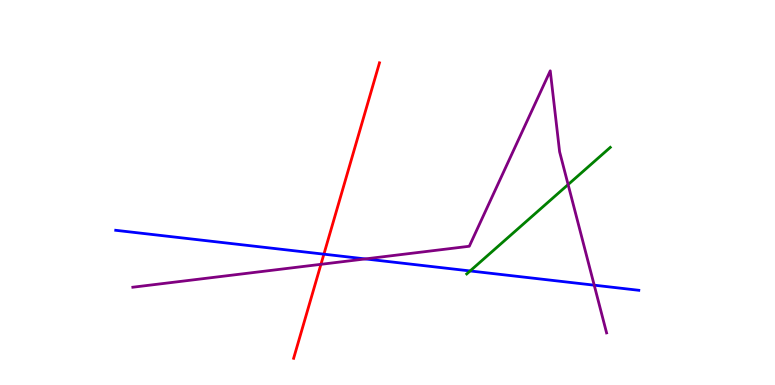[{'lines': ['blue', 'red'], 'intersections': [{'x': 4.18, 'y': 3.4}]}, {'lines': ['green', 'red'], 'intersections': []}, {'lines': ['purple', 'red'], 'intersections': [{'x': 4.14, 'y': 3.13}]}, {'lines': ['blue', 'green'], 'intersections': [{'x': 6.07, 'y': 2.96}]}, {'lines': ['blue', 'purple'], 'intersections': [{'x': 4.71, 'y': 3.27}, {'x': 7.67, 'y': 2.59}]}, {'lines': ['green', 'purple'], 'intersections': [{'x': 7.33, 'y': 5.21}]}]